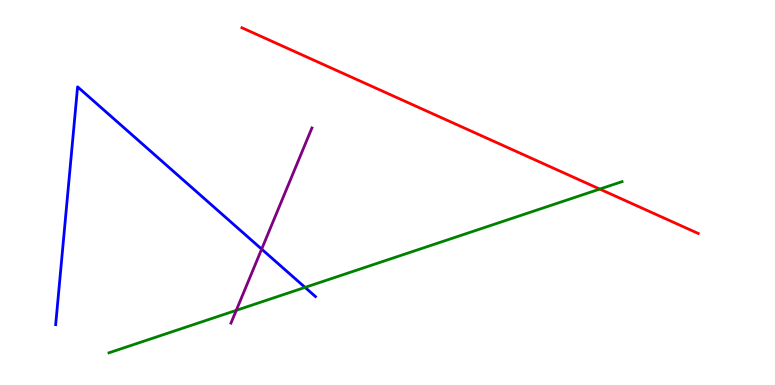[{'lines': ['blue', 'red'], 'intersections': []}, {'lines': ['green', 'red'], 'intersections': [{'x': 7.74, 'y': 5.09}]}, {'lines': ['purple', 'red'], 'intersections': []}, {'lines': ['blue', 'green'], 'intersections': [{'x': 3.94, 'y': 2.54}]}, {'lines': ['blue', 'purple'], 'intersections': [{'x': 3.38, 'y': 3.53}]}, {'lines': ['green', 'purple'], 'intersections': [{'x': 3.05, 'y': 1.94}]}]